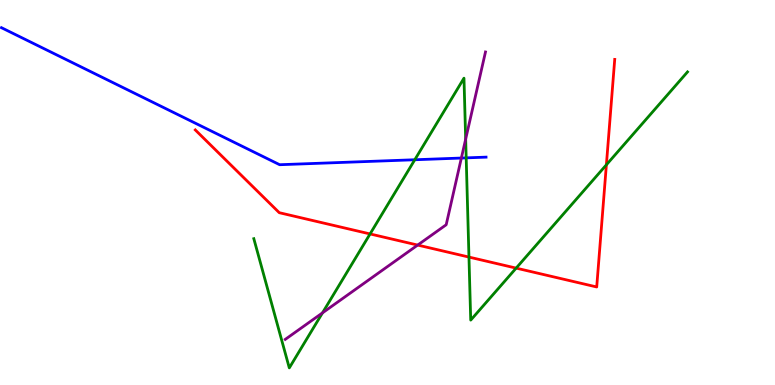[{'lines': ['blue', 'red'], 'intersections': []}, {'lines': ['green', 'red'], 'intersections': [{'x': 4.78, 'y': 3.92}, {'x': 6.05, 'y': 3.32}, {'x': 6.66, 'y': 3.04}, {'x': 7.82, 'y': 5.72}]}, {'lines': ['purple', 'red'], 'intersections': [{'x': 5.39, 'y': 3.63}]}, {'lines': ['blue', 'green'], 'intersections': [{'x': 5.35, 'y': 5.85}, {'x': 6.02, 'y': 5.9}]}, {'lines': ['blue', 'purple'], 'intersections': [{'x': 5.95, 'y': 5.89}]}, {'lines': ['green', 'purple'], 'intersections': [{'x': 4.16, 'y': 1.87}, {'x': 6.01, 'y': 6.39}]}]